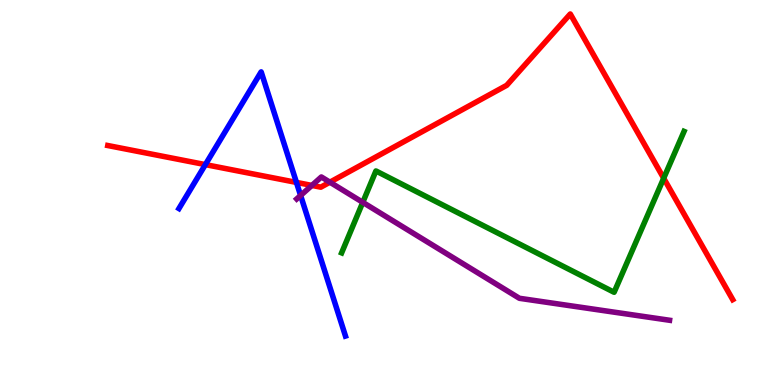[{'lines': ['blue', 'red'], 'intersections': [{'x': 2.65, 'y': 5.72}, {'x': 3.83, 'y': 5.26}]}, {'lines': ['green', 'red'], 'intersections': [{'x': 8.56, 'y': 5.37}]}, {'lines': ['purple', 'red'], 'intersections': [{'x': 4.02, 'y': 5.18}, {'x': 4.26, 'y': 5.27}]}, {'lines': ['blue', 'green'], 'intersections': []}, {'lines': ['blue', 'purple'], 'intersections': [{'x': 3.88, 'y': 4.92}]}, {'lines': ['green', 'purple'], 'intersections': [{'x': 4.68, 'y': 4.74}]}]